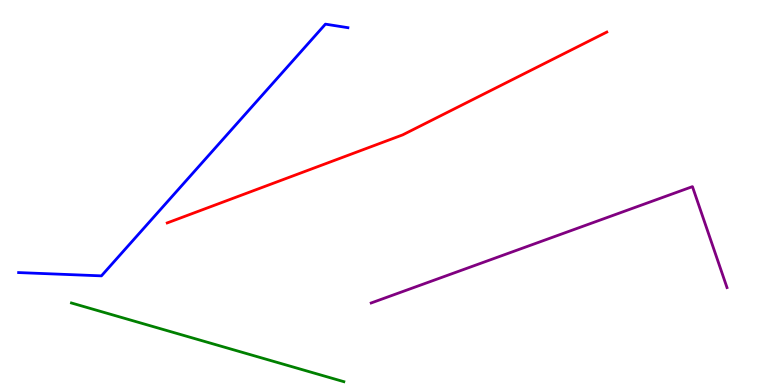[{'lines': ['blue', 'red'], 'intersections': []}, {'lines': ['green', 'red'], 'intersections': []}, {'lines': ['purple', 'red'], 'intersections': []}, {'lines': ['blue', 'green'], 'intersections': []}, {'lines': ['blue', 'purple'], 'intersections': []}, {'lines': ['green', 'purple'], 'intersections': []}]